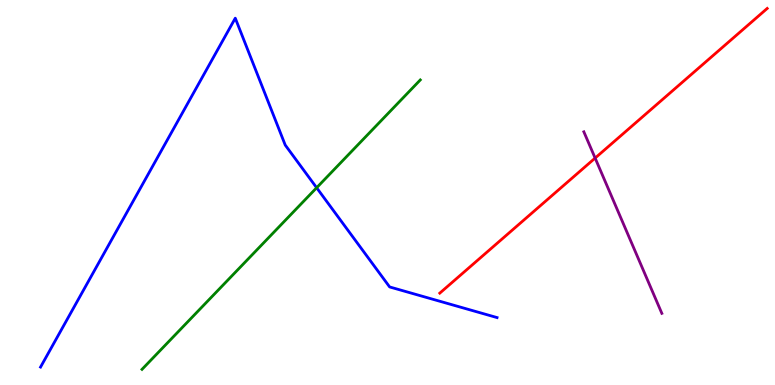[{'lines': ['blue', 'red'], 'intersections': []}, {'lines': ['green', 'red'], 'intersections': []}, {'lines': ['purple', 'red'], 'intersections': [{'x': 7.68, 'y': 5.89}]}, {'lines': ['blue', 'green'], 'intersections': [{'x': 4.09, 'y': 5.12}]}, {'lines': ['blue', 'purple'], 'intersections': []}, {'lines': ['green', 'purple'], 'intersections': []}]